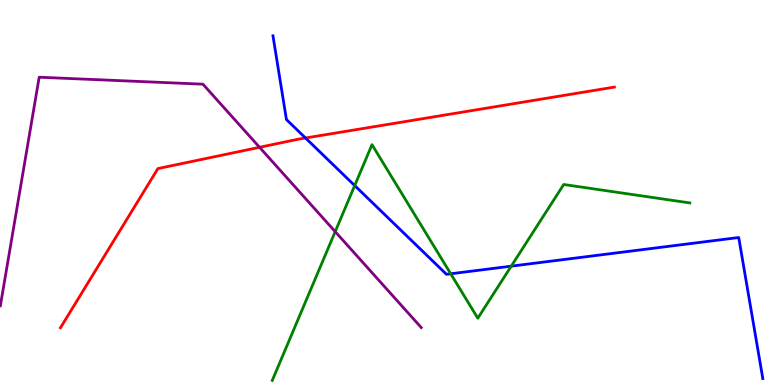[{'lines': ['blue', 'red'], 'intersections': [{'x': 3.94, 'y': 6.42}]}, {'lines': ['green', 'red'], 'intersections': []}, {'lines': ['purple', 'red'], 'intersections': [{'x': 3.35, 'y': 6.17}]}, {'lines': ['blue', 'green'], 'intersections': [{'x': 4.58, 'y': 5.18}, {'x': 5.82, 'y': 2.89}, {'x': 6.6, 'y': 3.09}]}, {'lines': ['blue', 'purple'], 'intersections': []}, {'lines': ['green', 'purple'], 'intersections': [{'x': 4.33, 'y': 3.98}]}]